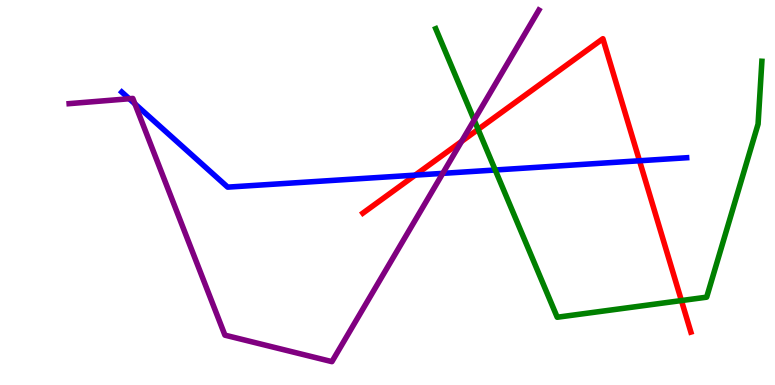[{'lines': ['blue', 'red'], 'intersections': [{'x': 5.36, 'y': 5.45}, {'x': 8.25, 'y': 5.82}]}, {'lines': ['green', 'red'], 'intersections': [{'x': 6.17, 'y': 6.64}, {'x': 8.79, 'y': 2.19}]}, {'lines': ['purple', 'red'], 'intersections': [{'x': 5.96, 'y': 6.33}]}, {'lines': ['blue', 'green'], 'intersections': [{'x': 6.39, 'y': 5.58}]}, {'lines': ['blue', 'purple'], 'intersections': [{'x': 1.67, 'y': 7.44}, {'x': 1.74, 'y': 7.3}, {'x': 5.71, 'y': 5.5}]}, {'lines': ['green', 'purple'], 'intersections': [{'x': 6.12, 'y': 6.88}]}]